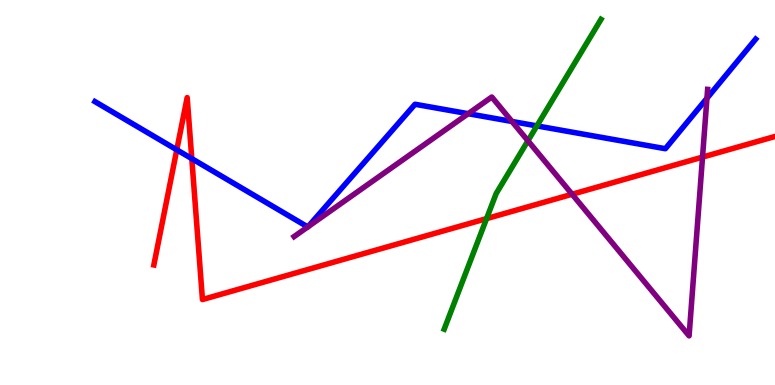[{'lines': ['blue', 'red'], 'intersections': [{'x': 2.28, 'y': 6.11}, {'x': 2.47, 'y': 5.88}]}, {'lines': ['green', 'red'], 'intersections': [{'x': 6.28, 'y': 4.32}]}, {'lines': ['purple', 'red'], 'intersections': [{'x': 7.38, 'y': 4.95}, {'x': 9.06, 'y': 5.92}]}, {'lines': ['blue', 'green'], 'intersections': [{'x': 6.93, 'y': 6.73}]}, {'lines': ['blue', 'purple'], 'intersections': [{'x': 3.97, 'y': 4.11}, {'x': 3.97, 'y': 4.11}, {'x': 6.04, 'y': 7.05}, {'x': 6.61, 'y': 6.84}, {'x': 9.12, 'y': 7.45}]}, {'lines': ['green', 'purple'], 'intersections': [{'x': 6.81, 'y': 6.34}]}]